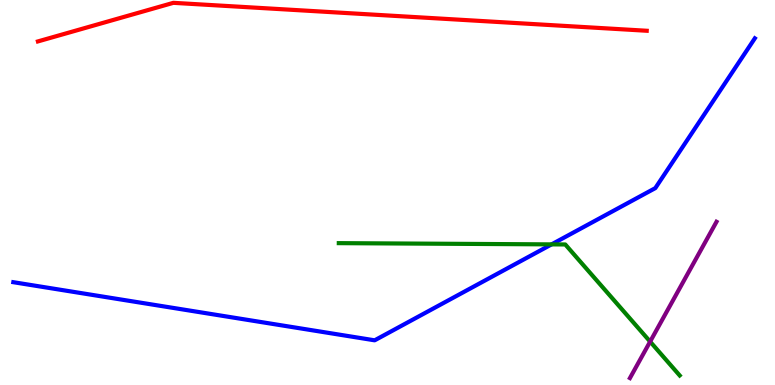[{'lines': ['blue', 'red'], 'intersections': []}, {'lines': ['green', 'red'], 'intersections': []}, {'lines': ['purple', 'red'], 'intersections': []}, {'lines': ['blue', 'green'], 'intersections': [{'x': 7.12, 'y': 3.65}]}, {'lines': ['blue', 'purple'], 'intersections': []}, {'lines': ['green', 'purple'], 'intersections': [{'x': 8.39, 'y': 1.13}]}]